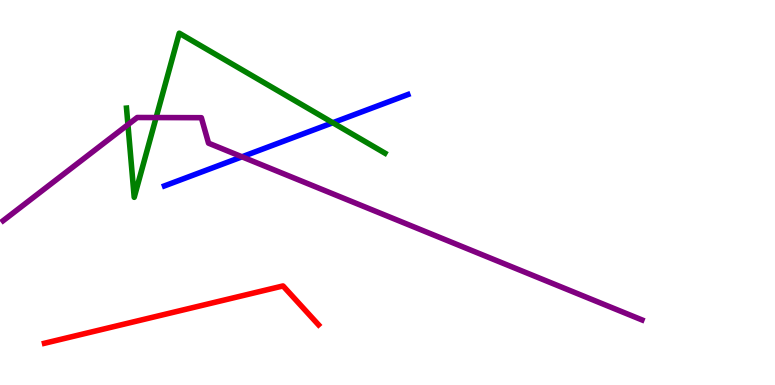[{'lines': ['blue', 'red'], 'intersections': []}, {'lines': ['green', 'red'], 'intersections': []}, {'lines': ['purple', 'red'], 'intersections': []}, {'lines': ['blue', 'green'], 'intersections': [{'x': 4.29, 'y': 6.81}]}, {'lines': ['blue', 'purple'], 'intersections': [{'x': 3.12, 'y': 5.93}]}, {'lines': ['green', 'purple'], 'intersections': [{'x': 1.65, 'y': 6.76}, {'x': 2.01, 'y': 6.95}]}]